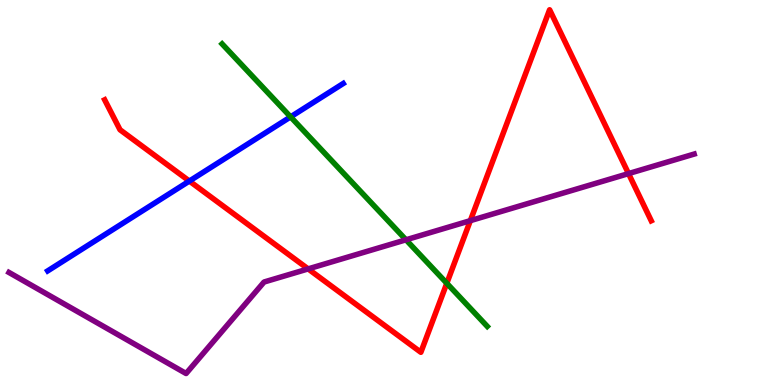[{'lines': ['blue', 'red'], 'intersections': [{'x': 2.44, 'y': 5.3}]}, {'lines': ['green', 'red'], 'intersections': [{'x': 5.77, 'y': 2.64}]}, {'lines': ['purple', 'red'], 'intersections': [{'x': 3.98, 'y': 3.02}, {'x': 6.07, 'y': 4.27}, {'x': 8.11, 'y': 5.49}]}, {'lines': ['blue', 'green'], 'intersections': [{'x': 3.75, 'y': 6.96}]}, {'lines': ['blue', 'purple'], 'intersections': []}, {'lines': ['green', 'purple'], 'intersections': [{'x': 5.24, 'y': 3.77}]}]